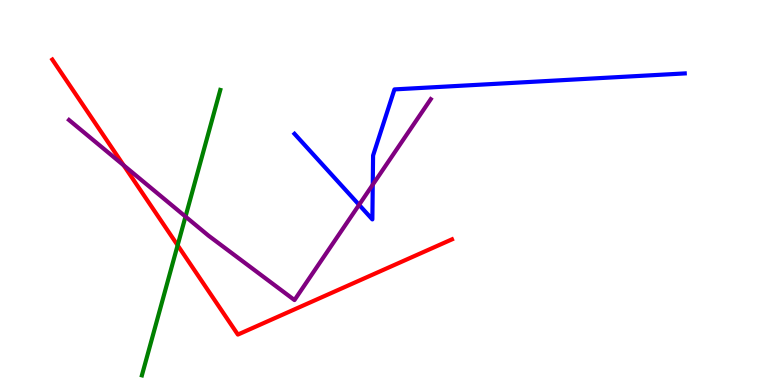[{'lines': ['blue', 'red'], 'intersections': []}, {'lines': ['green', 'red'], 'intersections': [{'x': 2.29, 'y': 3.63}]}, {'lines': ['purple', 'red'], 'intersections': [{'x': 1.6, 'y': 5.71}]}, {'lines': ['blue', 'green'], 'intersections': []}, {'lines': ['blue', 'purple'], 'intersections': [{'x': 4.63, 'y': 4.68}, {'x': 4.81, 'y': 5.2}]}, {'lines': ['green', 'purple'], 'intersections': [{'x': 2.39, 'y': 4.37}]}]